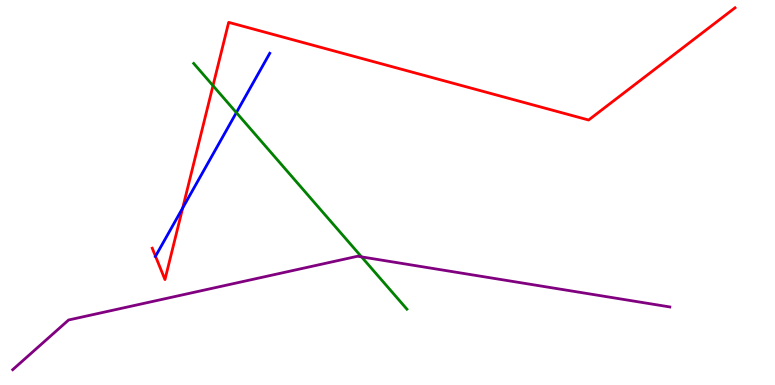[{'lines': ['blue', 'red'], 'intersections': [{'x': 2.01, 'y': 3.34}, {'x': 2.36, 'y': 4.6}]}, {'lines': ['green', 'red'], 'intersections': [{'x': 2.75, 'y': 7.77}]}, {'lines': ['purple', 'red'], 'intersections': []}, {'lines': ['blue', 'green'], 'intersections': [{'x': 3.05, 'y': 7.08}]}, {'lines': ['blue', 'purple'], 'intersections': []}, {'lines': ['green', 'purple'], 'intersections': [{'x': 4.67, 'y': 3.33}]}]